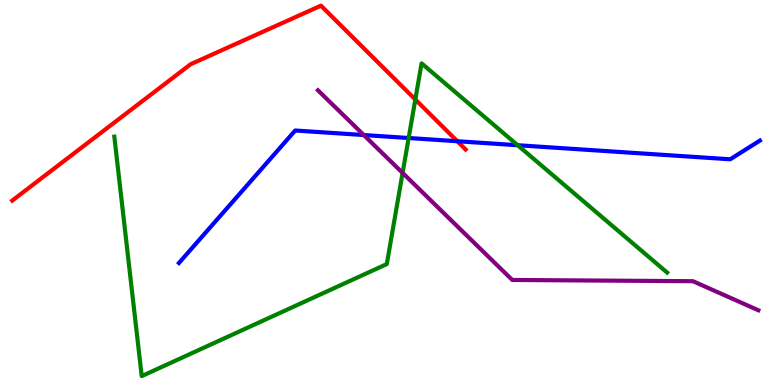[{'lines': ['blue', 'red'], 'intersections': [{'x': 5.9, 'y': 6.33}]}, {'lines': ['green', 'red'], 'intersections': [{'x': 5.36, 'y': 7.42}]}, {'lines': ['purple', 'red'], 'intersections': []}, {'lines': ['blue', 'green'], 'intersections': [{'x': 5.27, 'y': 6.42}, {'x': 6.68, 'y': 6.23}]}, {'lines': ['blue', 'purple'], 'intersections': [{'x': 4.69, 'y': 6.49}]}, {'lines': ['green', 'purple'], 'intersections': [{'x': 5.19, 'y': 5.51}]}]